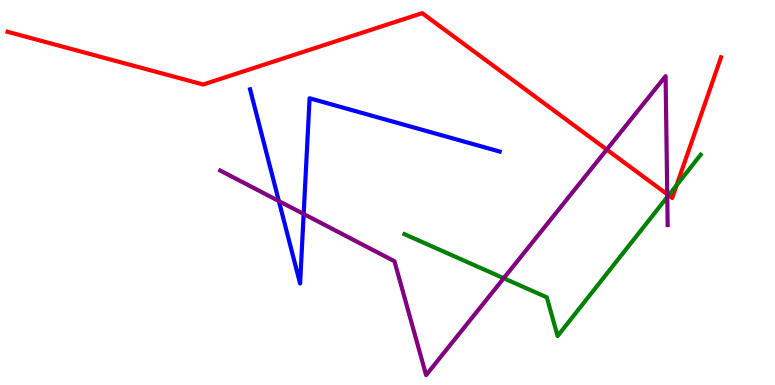[{'lines': ['blue', 'red'], 'intersections': []}, {'lines': ['green', 'red'], 'intersections': [{'x': 8.63, 'y': 4.93}, {'x': 8.73, 'y': 5.19}]}, {'lines': ['purple', 'red'], 'intersections': [{'x': 7.83, 'y': 6.11}, {'x': 8.61, 'y': 4.95}]}, {'lines': ['blue', 'green'], 'intersections': []}, {'lines': ['blue', 'purple'], 'intersections': [{'x': 3.6, 'y': 4.78}, {'x': 3.92, 'y': 4.44}]}, {'lines': ['green', 'purple'], 'intersections': [{'x': 6.5, 'y': 2.77}, {'x': 8.61, 'y': 4.88}]}]